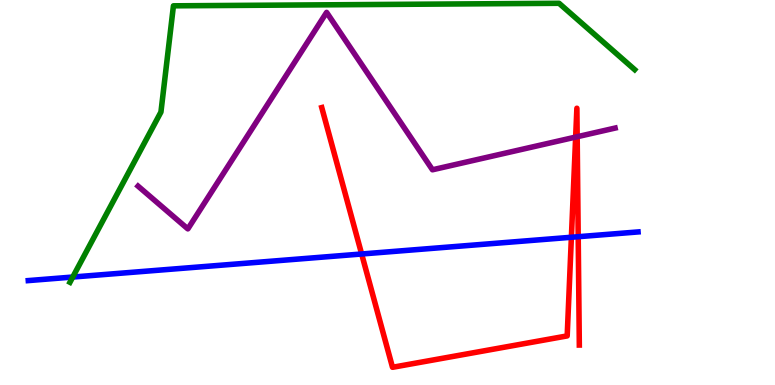[{'lines': ['blue', 'red'], 'intersections': [{'x': 4.67, 'y': 3.4}, {'x': 7.37, 'y': 3.84}, {'x': 7.46, 'y': 3.85}]}, {'lines': ['green', 'red'], 'intersections': []}, {'lines': ['purple', 'red'], 'intersections': [{'x': 7.43, 'y': 6.44}, {'x': 7.45, 'y': 6.45}]}, {'lines': ['blue', 'green'], 'intersections': [{'x': 0.939, 'y': 2.8}]}, {'lines': ['blue', 'purple'], 'intersections': []}, {'lines': ['green', 'purple'], 'intersections': []}]